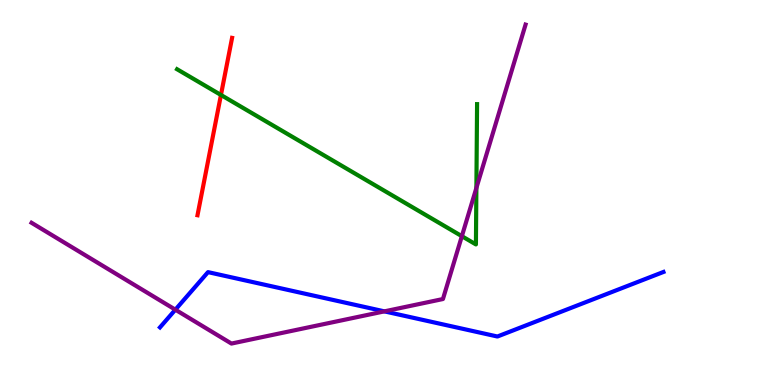[{'lines': ['blue', 'red'], 'intersections': []}, {'lines': ['green', 'red'], 'intersections': [{'x': 2.85, 'y': 7.53}]}, {'lines': ['purple', 'red'], 'intersections': []}, {'lines': ['blue', 'green'], 'intersections': []}, {'lines': ['blue', 'purple'], 'intersections': [{'x': 2.26, 'y': 1.96}, {'x': 4.96, 'y': 1.91}]}, {'lines': ['green', 'purple'], 'intersections': [{'x': 5.96, 'y': 3.87}, {'x': 6.15, 'y': 5.12}]}]